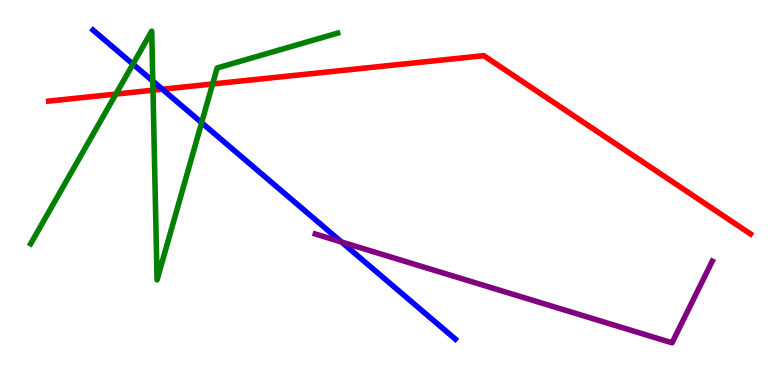[{'lines': ['blue', 'red'], 'intersections': [{'x': 2.1, 'y': 7.68}]}, {'lines': ['green', 'red'], 'intersections': [{'x': 1.5, 'y': 7.56}, {'x': 1.97, 'y': 7.66}, {'x': 2.74, 'y': 7.82}]}, {'lines': ['purple', 'red'], 'intersections': []}, {'lines': ['blue', 'green'], 'intersections': [{'x': 1.72, 'y': 8.33}, {'x': 1.97, 'y': 7.89}, {'x': 2.6, 'y': 6.81}]}, {'lines': ['blue', 'purple'], 'intersections': [{'x': 4.41, 'y': 3.71}]}, {'lines': ['green', 'purple'], 'intersections': []}]